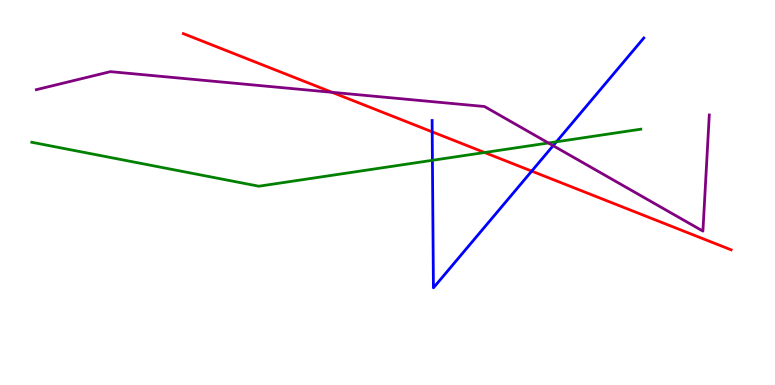[{'lines': ['blue', 'red'], 'intersections': [{'x': 5.58, 'y': 6.58}, {'x': 6.86, 'y': 5.56}]}, {'lines': ['green', 'red'], 'intersections': [{'x': 6.25, 'y': 6.04}]}, {'lines': ['purple', 'red'], 'intersections': [{'x': 4.28, 'y': 7.6}]}, {'lines': ['blue', 'green'], 'intersections': [{'x': 5.58, 'y': 5.84}, {'x': 7.18, 'y': 6.32}]}, {'lines': ['blue', 'purple'], 'intersections': [{'x': 7.14, 'y': 6.22}]}, {'lines': ['green', 'purple'], 'intersections': [{'x': 7.08, 'y': 6.29}]}]